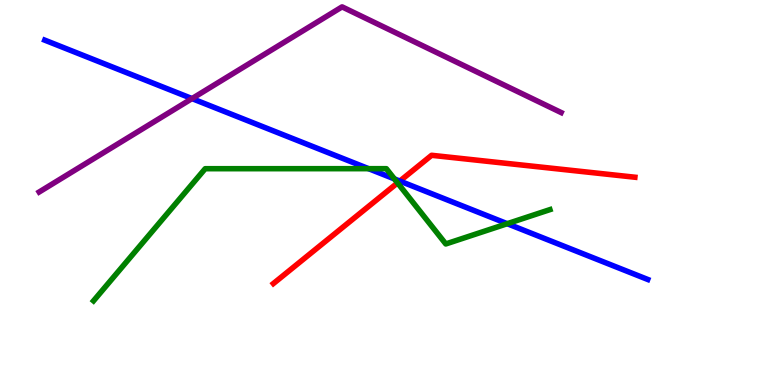[{'lines': ['blue', 'red'], 'intersections': [{'x': 5.16, 'y': 5.3}]}, {'lines': ['green', 'red'], 'intersections': [{'x': 5.13, 'y': 5.25}]}, {'lines': ['purple', 'red'], 'intersections': []}, {'lines': ['blue', 'green'], 'intersections': [{'x': 4.76, 'y': 5.62}, {'x': 5.09, 'y': 5.35}, {'x': 6.54, 'y': 4.19}]}, {'lines': ['blue', 'purple'], 'intersections': [{'x': 2.48, 'y': 7.44}]}, {'lines': ['green', 'purple'], 'intersections': []}]